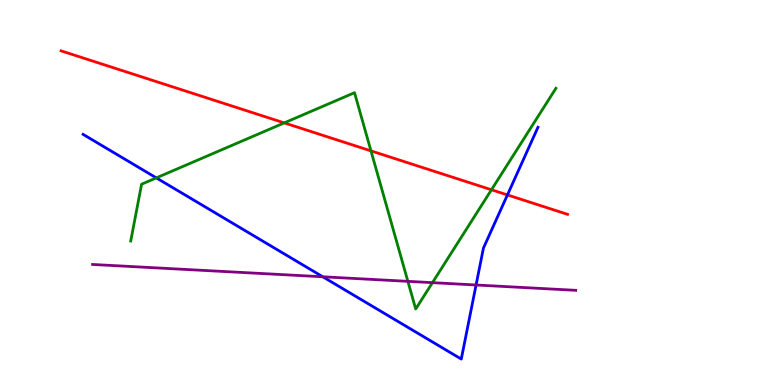[{'lines': ['blue', 'red'], 'intersections': [{'x': 6.55, 'y': 4.94}]}, {'lines': ['green', 'red'], 'intersections': [{'x': 3.67, 'y': 6.81}, {'x': 4.79, 'y': 6.08}, {'x': 6.34, 'y': 5.07}]}, {'lines': ['purple', 'red'], 'intersections': []}, {'lines': ['blue', 'green'], 'intersections': [{'x': 2.02, 'y': 5.38}]}, {'lines': ['blue', 'purple'], 'intersections': [{'x': 4.17, 'y': 2.81}, {'x': 6.14, 'y': 2.6}]}, {'lines': ['green', 'purple'], 'intersections': [{'x': 5.26, 'y': 2.69}, {'x': 5.58, 'y': 2.66}]}]